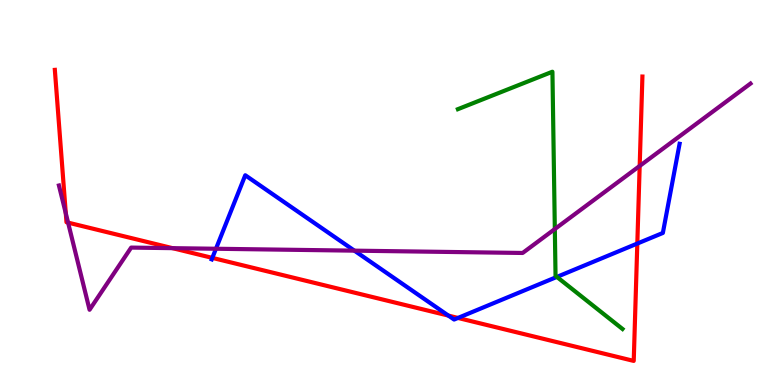[{'lines': ['blue', 'red'], 'intersections': [{'x': 2.74, 'y': 3.3}, {'x': 5.79, 'y': 1.8}, {'x': 5.91, 'y': 1.74}, {'x': 8.22, 'y': 3.67}]}, {'lines': ['green', 'red'], 'intersections': []}, {'lines': ['purple', 'red'], 'intersections': [{'x': 0.849, 'y': 4.46}, {'x': 0.878, 'y': 4.22}, {'x': 2.23, 'y': 3.55}, {'x': 8.25, 'y': 5.69}]}, {'lines': ['blue', 'green'], 'intersections': [{'x': 7.19, 'y': 2.81}]}, {'lines': ['blue', 'purple'], 'intersections': [{'x': 2.79, 'y': 3.54}, {'x': 4.57, 'y': 3.49}]}, {'lines': ['green', 'purple'], 'intersections': [{'x': 7.16, 'y': 4.05}]}]